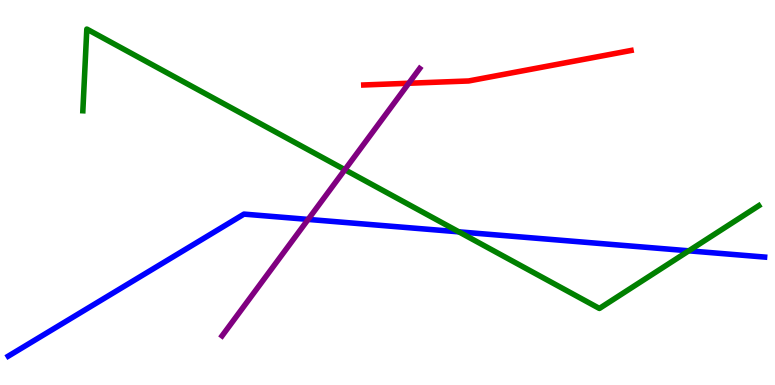[{'lines': ['blue', 'red'], 'intersections': []}, {'lines': ['green', 'red'], 'intersections': []}, {'lines': ['purple', 'red'], 'intersections': [{'x': 5.27, 'y': 7.84}]}, {'lines': ['blue', 'green'], 'intersections': [{'x': 5.92, 'y': 3.98}, {'x': 8.89, 'y': 3.49}]}, {'lines': ['blue', 'purple'], 'intersections': [{'x': 3.98, 'y': 4.3}]}, {'lines': ['green', 'purple'], 'intersections': [{'x': 4.45, 'y': 5.59}]}]